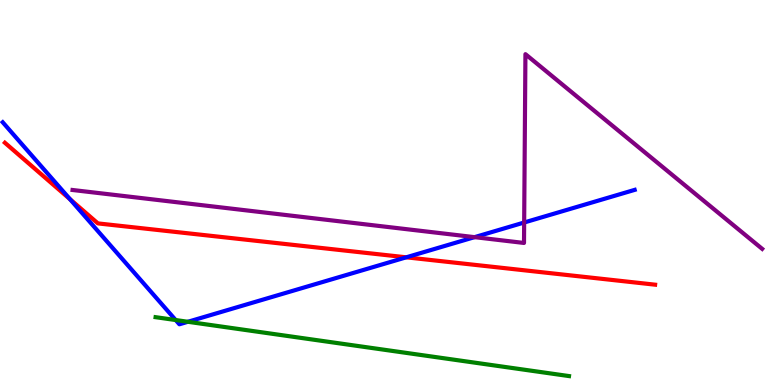[{'lines': ['blue', 'red'], 'intersections': [{'x': 0.903, 'y': 4.83}, {'x': 5.24, 'y': 3.32}]}, {'lines': ['green', 'red'], 'intersections': []}, {'lines': ['purple', 'red'], 'intersections': []}, {'lines': ['blue', 'green'], 'intersections': [{'x': 2.27, 'y': 1.69}, {'x': 2.42, 'y': 1.64}]}, {'lines': ['blue', 'purple'], 'intersections': [{'x': 6.12, 'y': 3.84}, {'x': 6.76, 'y': 4.22}]}, {'lines': ['green', 'purple'], 'intersections': []}]